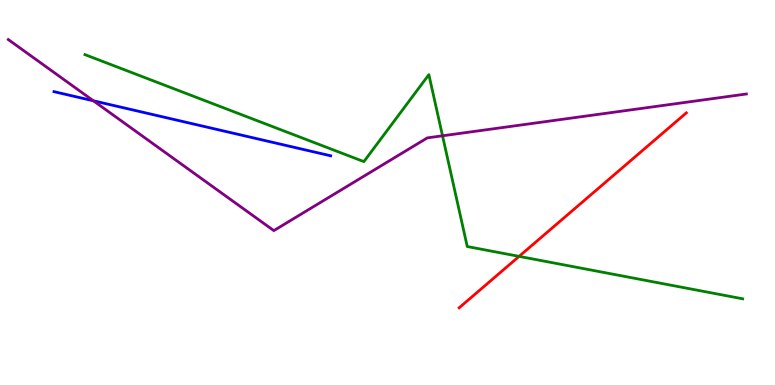[{'lines': ['blue', 'red'], 'intersections': []}, {'lines': ['green', 'red'], 'intersections': [{'x': 6.7, 'y': 3.34}]}, {'lines': ['purple', 'red'], 'intersections': []}, {'lines': ['blue', 'green'], 'intersections': []}, {'lines': ['blue', 'purple'], 'intersections': [{'x': 1.21, 'y': 7.38}]}, {'lines': ['green', 'purple'], 'intersections': [{'x': 5.71, 'y': 6.47}]}]